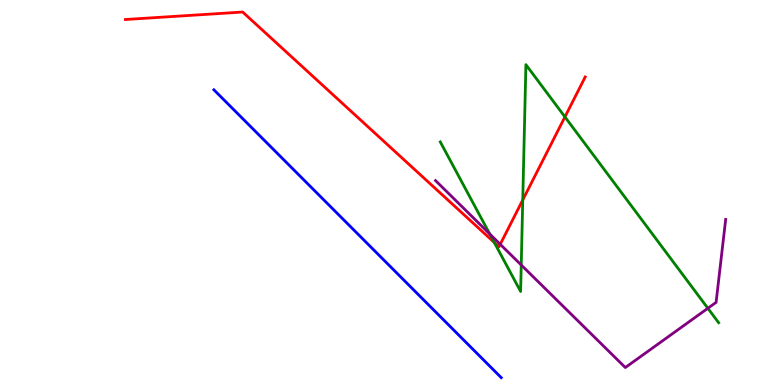[{'lines': ['blue', 'red'], 'intersections': []}, {'lines': ['green', 'red'], 'intersections': [{'x': 6.38, 'y': 3.7}, {'x': 6.75, 'y': 4.81}, {'x': 7.29, 'y': 6.96}]}, {'lines': ['purple', 'red'], 'intersections': [{'x': 6.45, 'y': 3.65}]}, {'lines': ['blue', 'green'], 'intersections': []}, {'lines': ['blue', 'purple'], 'intersections': []}, {'lines': ['green', 'purple'], 'intersections': [{'x': 6.32, 'y': 3.92}, {'x': 6.73, 'y': 3.12}, {'x': 9.13, 'y': 1.99}]}]